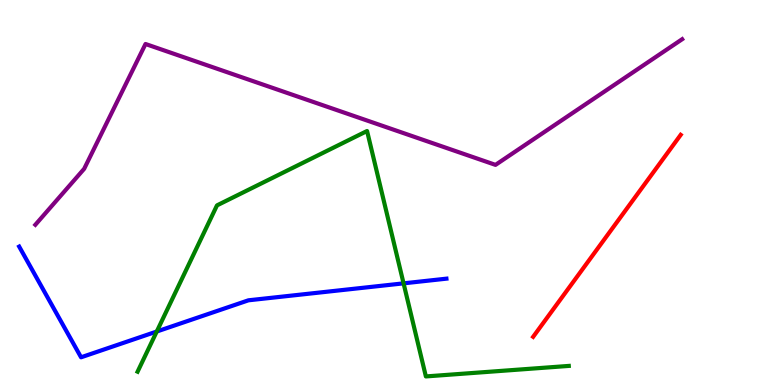[{'lines': ['blue', 'red'], 'intersections': []}, {'lines': ['green', 'red'], 'intersections': []}, {'lines': ['purple', 'red'], 'intersections': []}, {'lines': ['blue', 'green'], 'intersections': [{'x': 2.02, 'y': 1.39}, {'x': 5.21, 'y': 2.64}]}, {'lines': ['blue', 'purple'], 'intersections': []}, {'lines': ['green', 'purple'], 'intersections': []}]